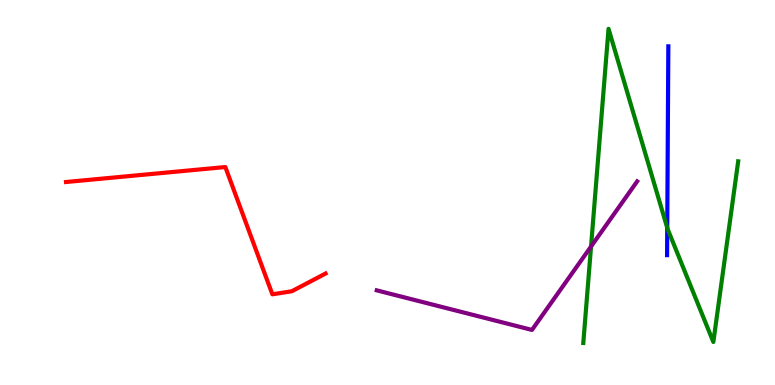[{'lines': ['blue', 'red'], 'intersections': []}, {'lines': ['green', 'red'], 'intersections': []}, {'lines': ['purple', 'red'], 'intersections': []}, {'lines': ['blue', 'green'], 'intersections': [{'x': 8.61, 'y': 4.08}]}, {'lines': ['blue', 'purple'], 'intersections': []}, {'lines': ['green', 'purple'], 'intersections': [{'x': 7.63, 'y': 3.6}]}]